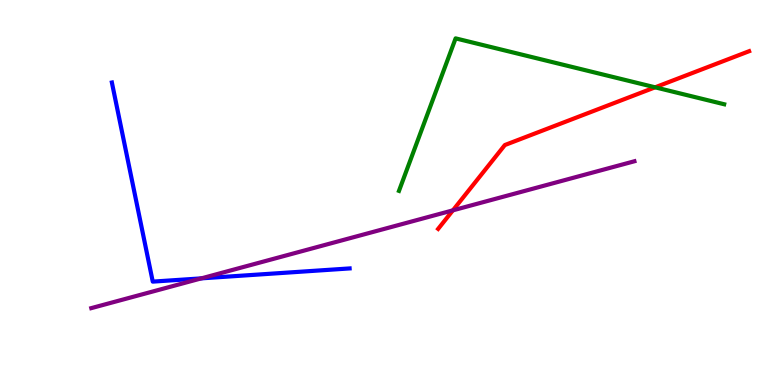[{'lines': ['blue', 'red'], 'intersections': []}, {'lines': ['green', 'red'], 'intersections': [{'x': 8.45, 'y': 7.73}]}, {'lines': ['purple', 'red'], 'intersections': [{'x': 5.84, 'y': 4.54}]}, {'lines': ['blue', 'green'], 'intersections': []}, {'lines': ['blue', 'purple'], 'intersections': [{'x': 2.6, 'y': 2.77}]}, {'lines': ['green', 'purple'], 'intersections': []}]